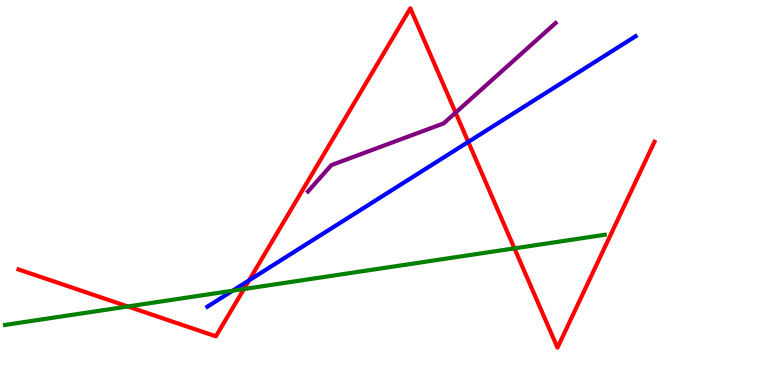[{'lines': ['blue', 'red'], 'intersections': [{'x': 3.21, 'y': 2.72}, {'x': 6.04, 'y': 6.31}]}, {'lines': ['green', 'red'], 'intersections': [{'x': 1.65, 'y': 2.04}, {'x': 3.15, 'y': 2.49}, {'x': 6.64, 'y': 3.55}]}, {'lines': ['purple', 'red'], 'intersections': [{'x': 5.88, 'y': 7.07}]}, {'lines': ['blue', 'green'], 'intersections': [{'x': 3.0, 'y': 2.45}]}, {'lines': ['blue', 'purple'], 'intersections': []}, {'lines': ['green', 'purple'], 'intersections': []}]